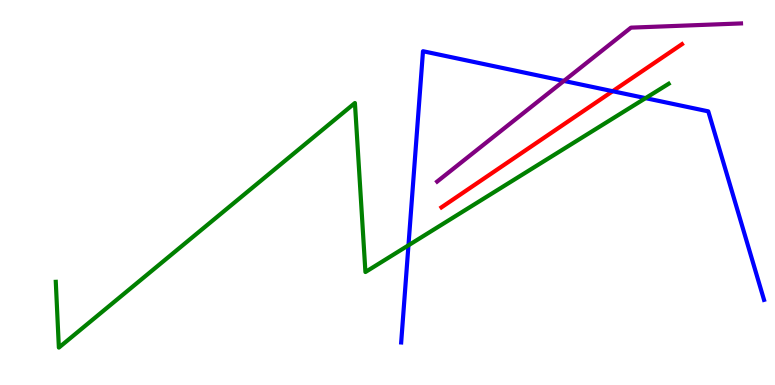[{'lines': ['blue', 'red'], 'intersections': [{'x': 7.91, 'y': 7.63}]}, {'lines': ['green', 'red'], 'intersections': []}, {'lines': ['purple', 'red'], 'intersections': []}, {'lines': ['blue', 'green'], 'intersections': [{'x': 5.27, 'y': 3.63}, {'x': 8.33, 'y': 7.45}]}, {'lines': ['blue', 'purple'], 'intersections': [{'x': 7.28, 'y': 7.9}]}, {'lines': ['green', 'purple'], 'intersections': []}]